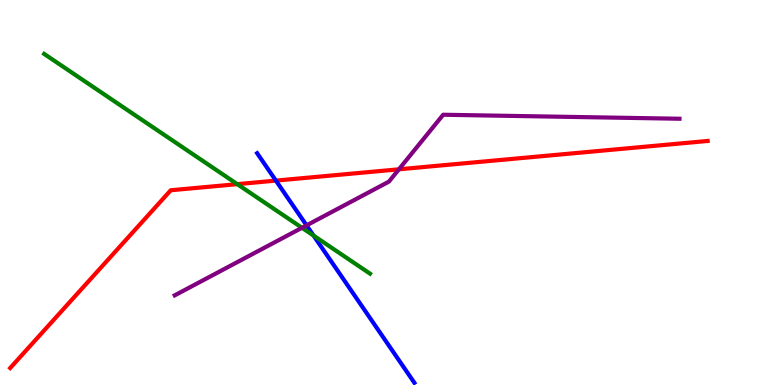[{'lines': ['blue', 'red'], 'intersections': [{'x': 3.56, 'y': 5.31}]}, {'lines': ['green', 'red'], 'intersections': [{'x': 3.06, 'y': 5.22}]}, {'lines': ['purple', 'red'], 'intersections': [{'x': 5.15, 'y': 5.6}]}, {'lines': ['blue', 'green'], 'intersections': [{'x': 4.05, 'y': 3.88}]}, {'lines': ['blue', 'purple'], 'intersections': [{'x': 3.96, 'y': 4.15}]}, {'lines': ['green', 'purple'], 'intersections': [{'x': 3.9, 'y': 4.08}]}]